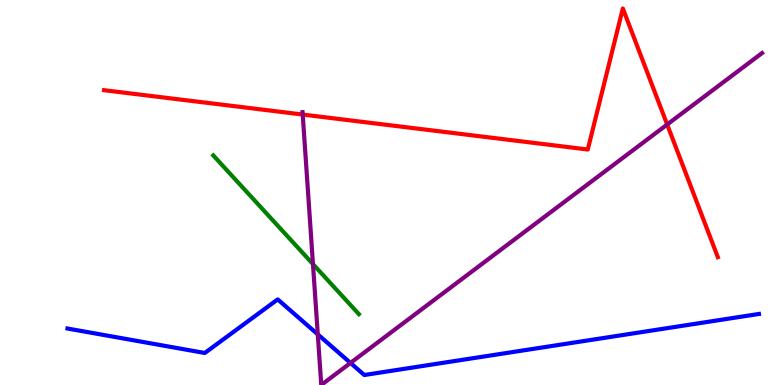[{'lines': ['blue', 'red'], 'intersections': []}, {'lines': ['green', 'red'], 'intersections': []}, {'lines': ['purple', 'red'], 'intersections': [{'x': 3.91, 'y': 7.02}, {'x': 8.61, 'y': 6.77}]}, {'lines': ['blue', 'green'], 'intersections': []}, {'lines': ['blue', 'purple'], 'intersections': [{'x': 4.1, 'y': 1.31}, {'x': 4.52, 'y': 0.573}]}, {'lines': ['green', 'purple'], 'intersections': [{'x': 4.04, 'y': 3.14}]}]